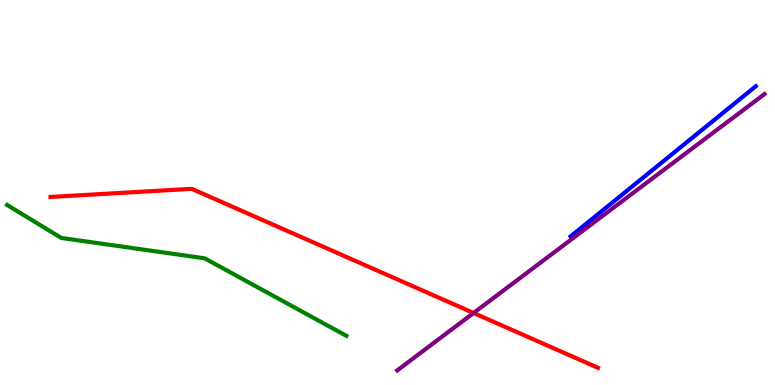[{'lines': ['blue', 'red'], 'intersections': []}, {'lines': ['green', 'red'], 'intersections': []}, {'lines': ['purple', 'red'], 'intersections': [{'x': 6.11, 'y': 1.87}]}, {'lines': ['blue', 'green'], 'intersections': []}, {'lines': ['blue', 'purple'], 'intersections': []}, {'lines': ['green', 'purple'], 'intersections': []}]